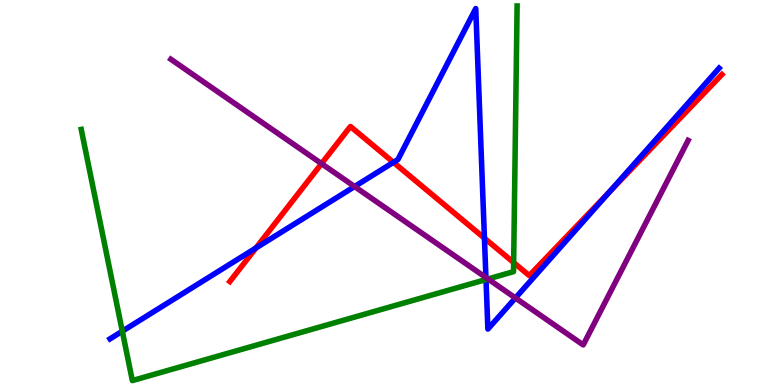[{'lines': ['blue', 'red'], 'intersections': [{'x': 3.3, 'y': 3.56}, {'x': 5.08, 'y': 5.78}, {'x': 6.25, 'y': 3.81}, {'x': 7.86, 'y': 5.02}]}, {'lines': ['green', 'red'], 'intersections': [{'x': 6.63, 'y': 3.18}]}, {'lines': ['purple', 'red'], 'intersections': [{'x': 4.15, 'y': 5.75}]}, {'lines': ['blue', 'green'], 'intersections': [{'x': 1.58, 'y': 1.4}, {'x': 6.27, 'y': 2.74}]}, {'lines': ['blue', 'purple'], 'intersections': [{'x': 4.58, 'y': 5.15}, {'x': 6.27, 'y': 2.79}, {'x': 6.65, 'y': 2.26}]}, {'lines': ['green', 'purple'], 'intersections': [{'x': 6.3, 'y': 2.75}]}]